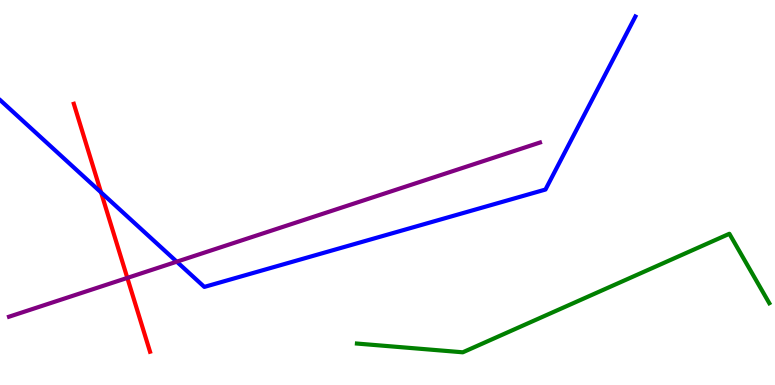[{'lines': ['blue', 'red'], 'intersections': [{'x': 1.3, 'y': 5.0}]}, {'lines': ['green', 'red'], 'intersections': []}, {'lines': ['purple', 'red'], 'intersections': [{'x': 1.64, 'y': 2.78}]}, {'lines': ['blue', 'green'], 'intersections': []}, {'lines': ['blue', 'purple'], 'intersections': [{'x': 2.28, 'y': 3.2}]}, {'lines': ['green', 'purple'], 'intersections': []}]